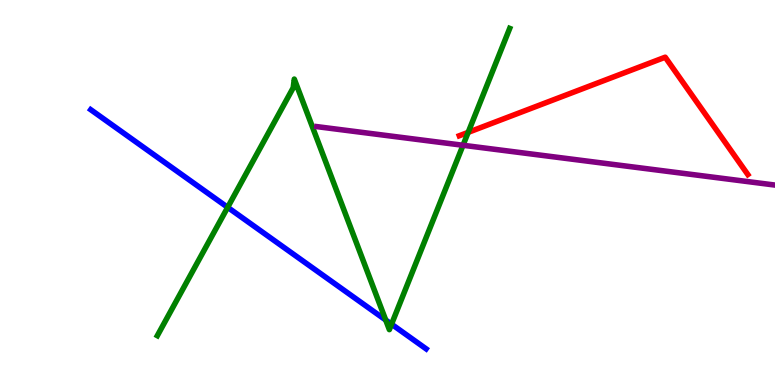[{'lines': ['blue', 'red'], 'intersections': []}, {'lines': ['green', 'red'], 'intersections': [{'x': 6.04, 'y': 6.56}]}, {'lines': ['purple', 'red'], 'intersections': []}, {'lines': ['blue', 'green'], 'intersections': [{'x': 2.94, 'y': 4.61}, {'x': 4.98, 'y': 1.69}, {'x': 5.05, 'y': 1.58}]}, {'lines': ['blue', 'purple'], 'intersections': []}, {'lines': ['green', 'purple'], 'intersections': [{'x': 5.97, 'y': 6.23}]}]